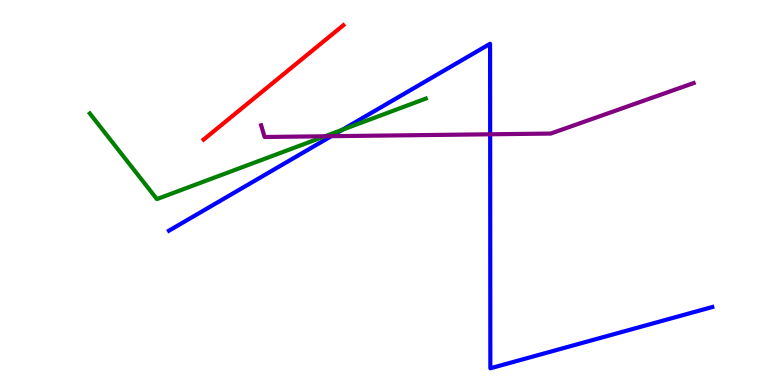[{'lines': ['blue', 'red'], 'intersections': []}, {'lines': ['green', 'red'], 'intersections': []}, {'lines': ['purple', 'red'], 'intersections': []}, {'lines': ['blue', 'green'], 'intersections': [{'x': 4.42, 'y': 6.63}]}, {'lines': ['blue', 'purple'], 'intersections': [{'x': 4.28, 'y': 6.46}, {'x': 6.32, 'y': 6.51}]}, {'lines': ['green', 'purple'], 'intersections': [{'x': 4.19, 'y': 6.46}]}]